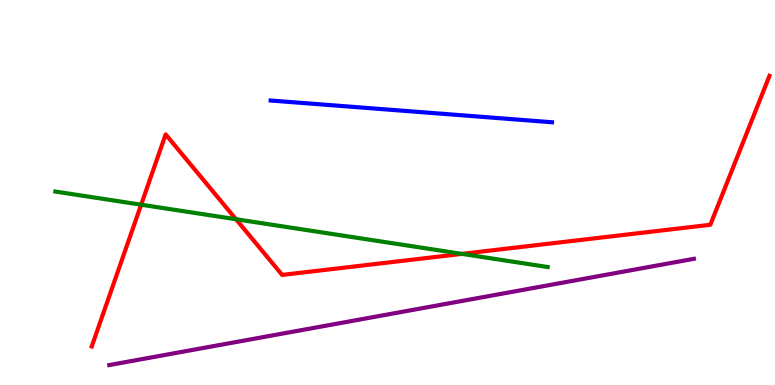[{'lines': ['blue', 'red'], 'intersections': []}, {'lines': ['green', 'red'], 'intersections': [{'x': 1.82, 'y': 4.68}, {'x': 3.04, 'y': 4.31}, {'x': 5.96, 'y': 3.41}]}, {'lines': ['purple', 'red'], 'intersections': []}, {'lines': ['blue', 'green'], 'intersections': []}, {'lines': ['blue', 'purple'], 'intersections': []}, {'lines': ['green', 'purple'], 'intersections': []}]